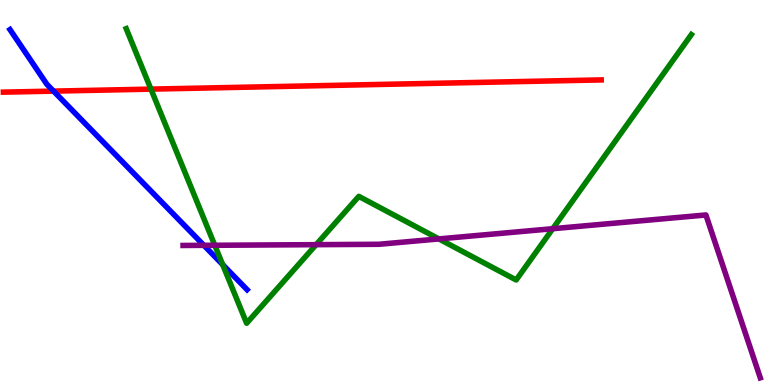[{'lines': ['blue', 'red'], 'intersections': [{'x': 0.691, 'y': 7.63}]}, {'lines': ['green', 'red'], 'intersections': [{'x': 1.95, 'y': 7.69}]}, {'lines': ['purple', 'red'], 'intersections': []}, {'lines': ['blue', 'green'], 'intersections': [{'x': 2.87, 'y': 3.13}]}, {'lines': ['blue', 'purple'], 'intersections': [{'x': 2.63, 'y': 3.63}]}, {'lines': ['green', 'purple'], 'intersections': [{'x': 2.77, 'y': 3.63}, {'x': 4.08, 'y': 3.65}, {'x': 5.66, 'y': 3.79}, {'x': 7.13, 'y': 4.06}]}]